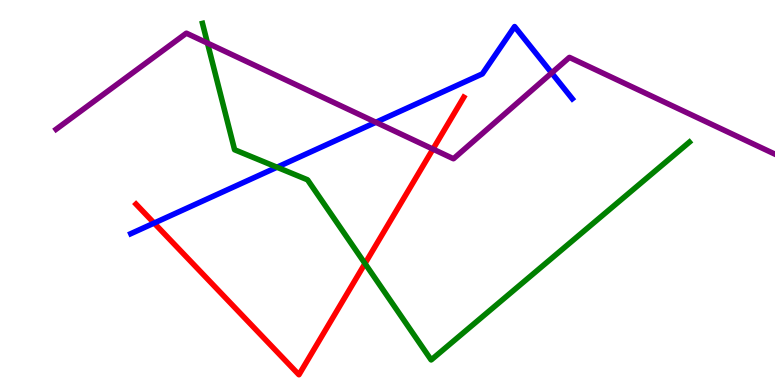[{'lines': ['blue', 'red'], 'intersections': [{'x': 1.99, 'y': 4.21}]}, {'lines': ['green', 'red'], 'intersections': [{'x': 4.71, 'y': 3.16}]}, {'lines': ['purple', 'red'], 'intersections': [{'x': 5.59, 'y': 6.13}]}, {'lines': ['blue', 'green'], 'intersections': [{'x': 3.57, 'y': 5.66}]}, {'lines': ['blue', 'purple'], 'intersections': [{'x': 4.85, 'y': 6.82}, {'x': 7.12, 'y': 8.11}]}, {'lines': ['green', 'purple'], 'intersections': [{'x': 2.68, 'y': 8.88}]}]